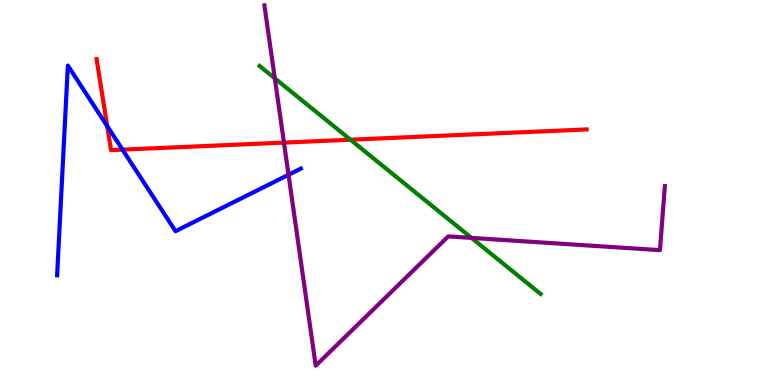[{'lines': ['blue', 'red'], 'intersections': [{'x': 1.38, 'y': 6.72}, {'x': 1.58, 'y': 6.11}]}, {'lines': ['green', 'red'], 'intersections': [{'x': 4.52, 'y': 6.37}]}, {'lines': ['purple', 'red'], 'intersections': [{'x': 3.66, 'y': 6.3}]}, {'lines': ['blue', 'green'], 'intersections': []}, {'lines': ['blue', 'purple'], 'intersections': [{'x': 3.72, 'y': 5.46}]}, {'lines': ['green', 'purple'], 'intersections': [{'x': 3.55, 'y': 7.97}, {'x': 6.08, 'y': 3.82}]}]